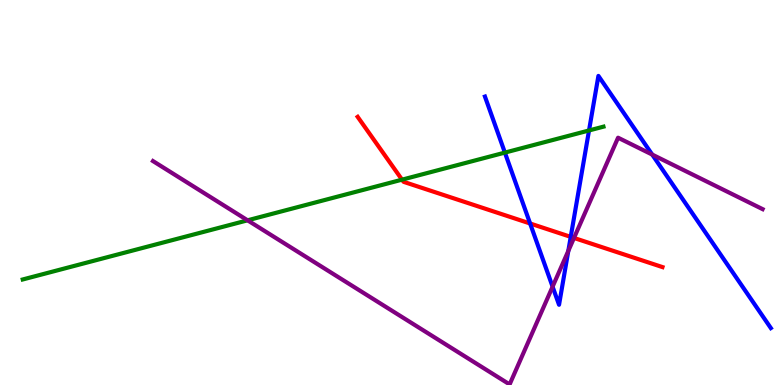[{'lines': ['blue', 'red'], 'intersections': [{'x': 6.84, 'y': 4.19}, {'x': 7.36, 'y': 3.85}]}, {'lines': ['green', 'red'], 'intersections': [{'x': 5.19, 'y': 5.33}]}, {'lines': ['purple', 'red'], 'intersections': [{'x': 7.41, 'y': 3.82}]}, {'lines': ['blue', 'green'], 'intersections': [{'x': 6.51, 'y': 6.04}, {'x': 7.6, 'y': 6.61}]}, {'lines': ['blue', 'purple'], 'intersections': [{'x': 7.13, 'y': 2.55}, {'x': 7.33, 'y': 3.48}, {'x': 8.42, 'y': 5.98}]}, {'lines': ['green', 'purple'], 'intersections': [{'x': 3.19, 'y': 4.28}]}]